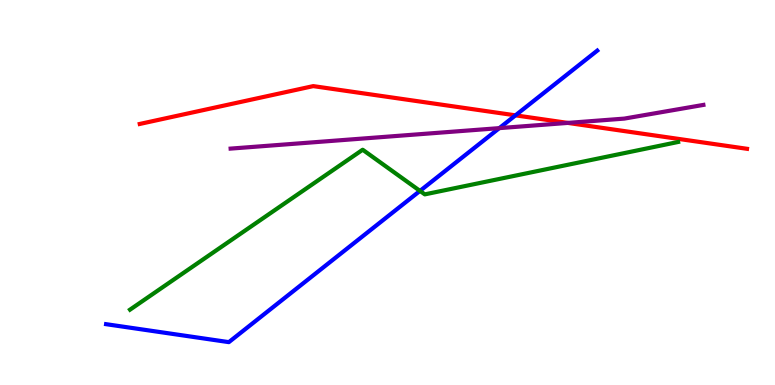[{'lines': ['blue', 'red'], 'intersections': [{'x': 6.65, 'y': 7.0}]}, {'lines': ['green', 'red'], 'intersections': []}, {'lines': ['purple', 'red'], 'intersections': [{'x': 7.33, 'y': 6.81}]}, {'lines': ['blue', 'green'], 'intersections': [{'x': 5.42, 'y': 5.04}]}, {'lines': ['blue', 'purple'], 'intersections': [{'x': 6.44, 'y': 6.67}]}, {'lines': ['green', 'purple'], 'intersections': []}]